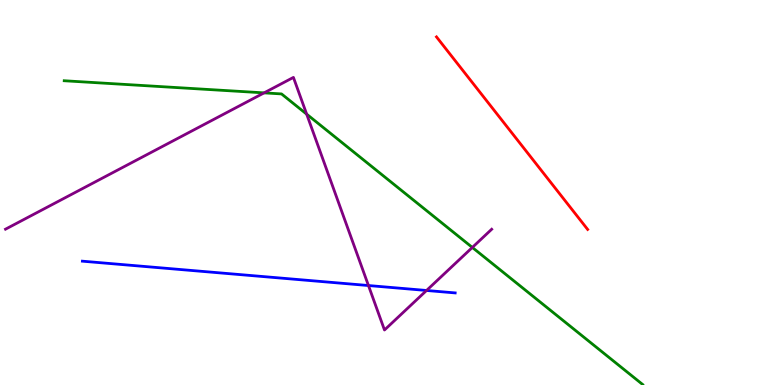[{'lines': ['blue', 'red'], 'intersections': []}, {'lines': ['green', 'red'], 'intersections': []}, {'lines': ['purple', 'red'], 'intersections': []}, {'lines': ['blue', 'green'], 'intersections': []}, {'lines': ['blue', 'purple'], 'intersections': [{'x': 4.75, 'y': 2.58}, {'x': 5.5, 'y': 2.46}]}, {'lines': ['green', 'purple'], 'intersections': [{'x': 3.41, 'y': 7.59}, {'x': 3.96, 'y': 7.03}, {'x': 6.09, 'y': 3.57}]}]